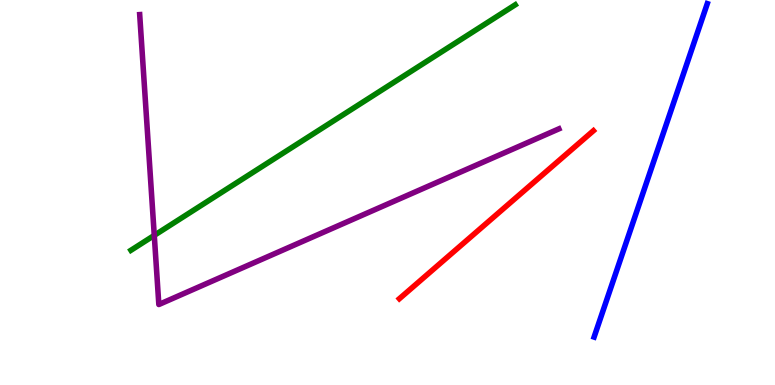[{'lines': ['blue', 'red'], 'intersections': []}, {'lines': ['green', 'red'], 'intersections': []}, {'lines': ['purple', 'red'], 'intersections': []}, {'lines': ['blue', 'green'], 'intersections': []}, {'lines': ['blue', 'purple'], 'intersections': []}, {'lines': ['green', 'purple'], 'intersections': [{'x': 1.99, 'y': 3.89}]}]